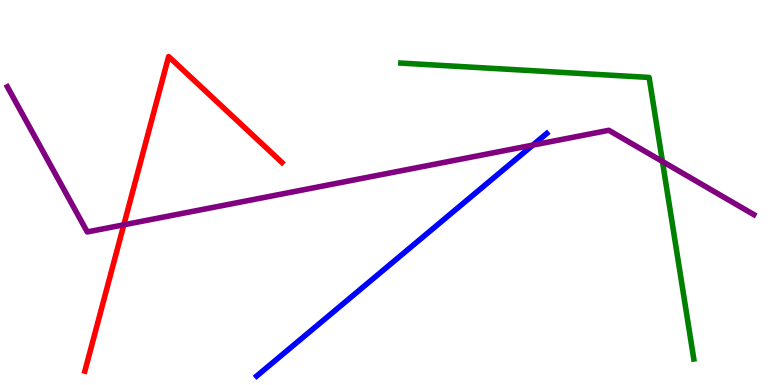[{'lines': ['blue', 'red'], 'intersections': []}, {'lines': ['green', 'red'], 'intersections': []}, {'lines': ['purple', 'red'], 'intersections': [{'x': 1.6, 'y': 4.16}]}, {'lines': ['blue', 'green'], 'intersections': []}, {'lines': ['blue', 'purple'], 'intersections': [{'x': 6.88, 'y': 6.23}]}, {'lines': ['green', 'purple'], 'intersections': [{'x': 8.55, 'y': 5.81}]}]